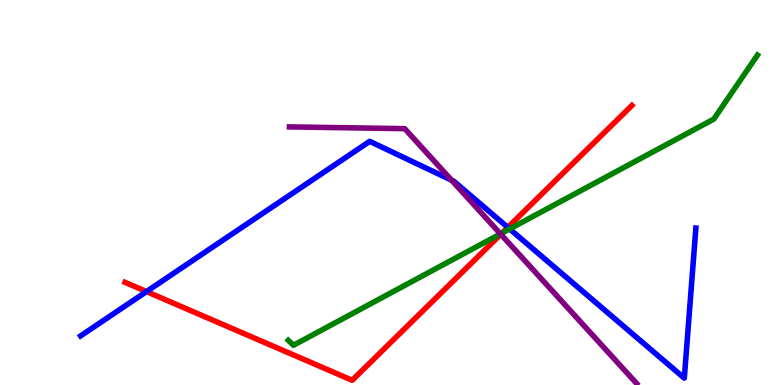[{'lines': ['blue', 'red'], 'intersections': [{'x': 1.89, 'y': 2.43}, {'x': 6.55, 'y': 4.09}]}, {'lines': ['green', 'red'], 'intersections': [{'x': 6.48, 'y': 3.95}]}, {'lines': ['purple', 'red'], 'intersections': [{'x': 6.46, 'y': 3.92}]}, {'lines': ['blue', 'green'], 'intersections': [{'x': 6.58, 'y': 4.05}]}, {'lines': ['blue', 'purple'], 'intersections': [{'x': 5.83, 'y': 5.32}]}, {'lines': ['green', 'purple'], 'intersections': [{'x': 6.46, 'y': 3.92}]}]